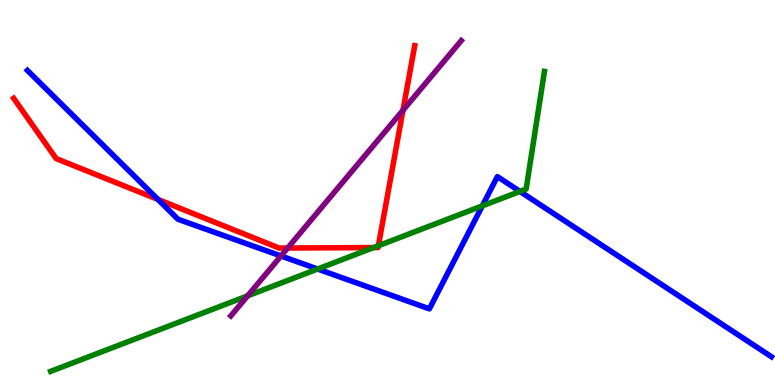[{'lines': ['blue', 'red'], 'intersections': [{'x': 2.04, 'y': 4.82}]}, {'lines': ['green', 'red'], 'intersections': [{'x': 4.82, 'y': 3.57}, {'x': 4.88, 'y': 3.62}]}, {'lines': ['purple', 'red'], 'intersections': [{'x': 3.71, 'y': 3.56}, {'x': 5.2, 'y': 7.14}]}, {'lines': ['blue', 'green'], 'intersections': [{'x': 4.1, 'y': 3.01}, {'x': 6.22, 'y': 4.65}, {'x': 6.71, 'y': 5.03}]}, {'lines': ['blue', 'purple'], 'intersections': [{'x': 3.63, 'y': 3.35}]}, {'lines': ['green', 'purple'], 'intersections': [{'x': 3.19, 'y': 2.32}]}]